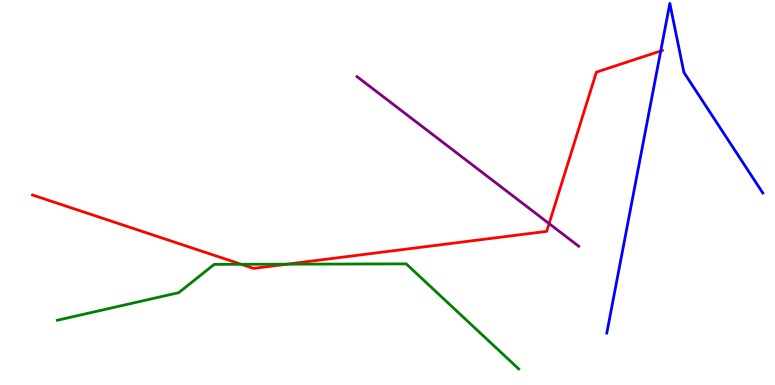[{'lines': ['blue', 'red'], 'intersections': [{'x': 8.53, 'y': 8.68}]}, {'lines': ['green', 'red'], 'intersections': [{'x': 3.11, 'y': 3.13}, {'x': 3.7, 'y': 3.14}]}, {'lines': ['purple', 'red'], 'intersections': [{'x': 7.09, 'y': 4.19}]}, {'lines': ['blue', 'green'], 'intersections': []}, {'lines': ['blue', 'purple'], 'intersections': []}, {'lines': ['green', 'purple'], 'intersections': []}]